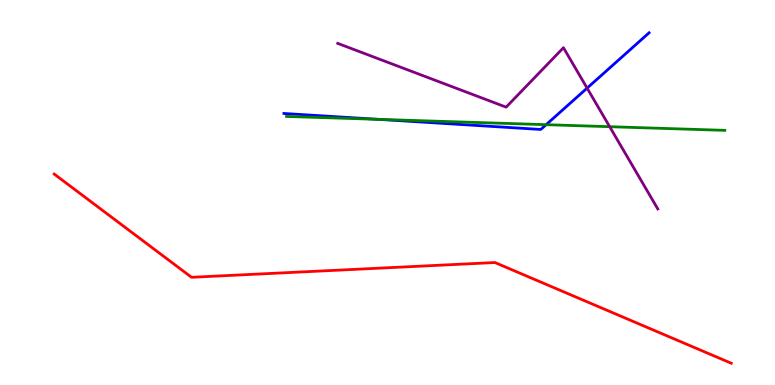[{'lines': ['blue', 'red'], 'intersections': []}, {'lines': ['green', 'red'], 'intersections': []}, {'lines': ['purple', 'red'], 'intersections': []}, {'lines': ['blue', 'green'], 'intersections': [{'x': 4.89, 'y': 6.9}, {'x': 7.05, 'y': 6.76}]}, {'lines': ['blue', 'purple'], 'intersections': [{'x': 7.58, 'y': 7.71}]}, {'lines': ['green', 'purple'], 'intersections': [{'x': 7.87, 'y': 6.71}]}]